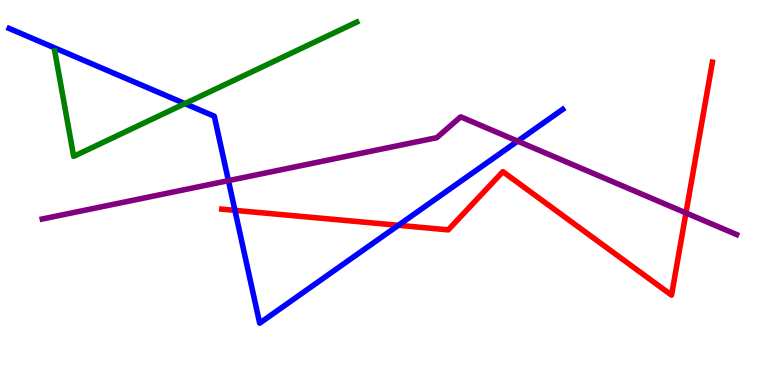[{'lines': ['blue', 'red'], 'intersections': [{'x': 3.03, 'y': 4.54}, {'x': 5.14, 'y': 4.15}]}, {'lines': ['green', 'red'], 'intersections': []}, {'lines': ['purple', 'red'], 'intersections': [{'x': 8.85, 'y': 4.47}]}, {'lines': ['blue', 'green'], 'intersections': [{'x': 2.39, 'y': 7.31}]}, {'lines': ['blue', 'purple'], 'intersections': [{'x': 2.95, 'y': 5.31}, {'x': 6.68, 'y': 6.33}]}, {'lines': ['green', 'purple'], 'intersections': []}]